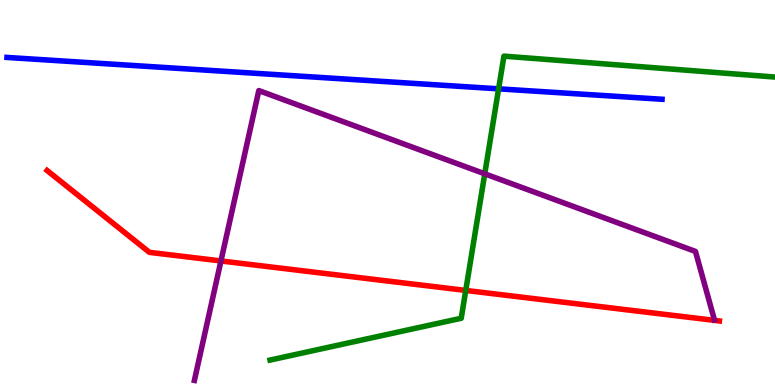[{'lines': ['blue', 'red'], 'intersections': []}, {'lines': ['green', 'red'], 'intersections': [{'x': 6.01, 'y': 2.46}]}, {'lines': ['purple', 'red'], 'intersections': [{'x': 2.85, 'y': 3.22}]}, {'lines': ['blue', 'green'], 'intersections': [{'x': 6.43, 'y': 7.69}]}, {'lines': ['blue', 'purple'], 'intersections': []}, {'lines': ['green', 'purple'], 'intersections': [{'x': 6.25, 'y': 5.49}]}]